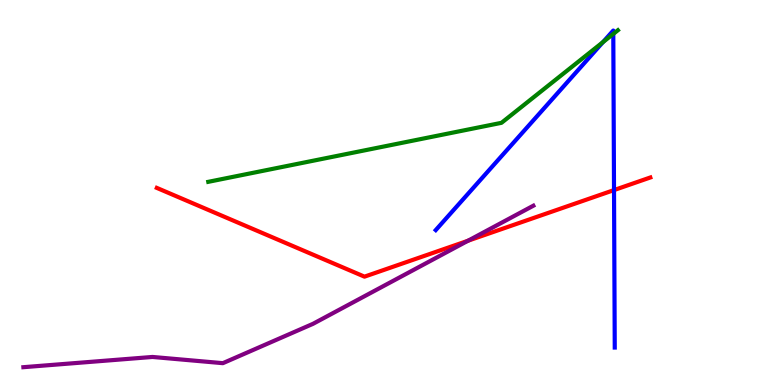[{'lines': ['blue', 'red'], 'intersections': [{'x': 7.92, 'y': 5.06}]}, {'lines': ['green', 'red'], 'intersections': []}, {'lines': ['purple', 'red'], 'intersections': [{'x': 6.04, 'y': 3.75}]}, {'lines': ['blue', 'green'], 'intersections': [{'x': 7.78, 'y': 8.91}, {'x': 7.91, 'y': 9.12}]}, {'lines': ['blue', 'purple'], 'intersections': []}, {'lines': ['green', 'purple'], 'intersections': []}]